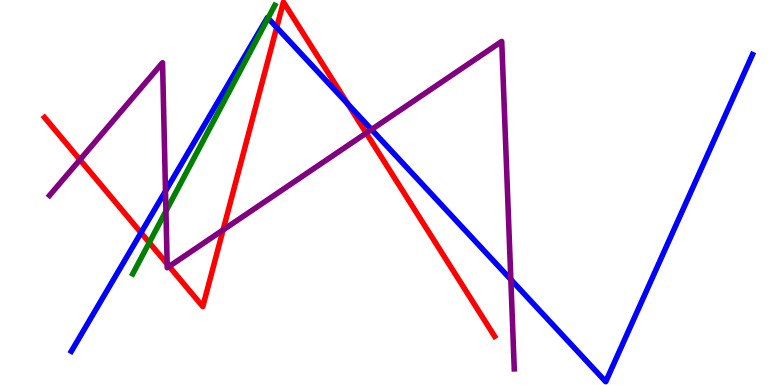[{'lines': ['blue', 'red'], 'intersections': [{'x': 1.82, 'y': 3.96}, {'x': 3.57, 'y': 9.29}, {'x': 4.49, 'y': 7.3}]}, {'lines': ['green', 'red'], 'intersections': [{'x': 1.93, 'y': 3.7}]}, {'lines': ['purple', 'red'], 'intersections': [{'x': 1.03, 'y': 5.85}, {'x': 2.16, 'y': 3.14}, {'x': 2.18, 'y': 3.08}, {'x': 2.88, 'y': 4.03}, {'x': 4.73, 'y': 6.54}]}, {'lines': ['blue', 'green'], 'intersections': [{'x': 3.46, 'y': 9.53}]}, {'lines': ['blue', 'purple'], 'intersections': [{'x': 2.14, 'y': 5.04}, {'x': 4.79, 'y': 6.64}, {'x': 6.59, 'y': 2.74}]}, {'lines': ['green', 'purple'], 'intersections': [{'x': 2.14, 'y': 4.52}]}]